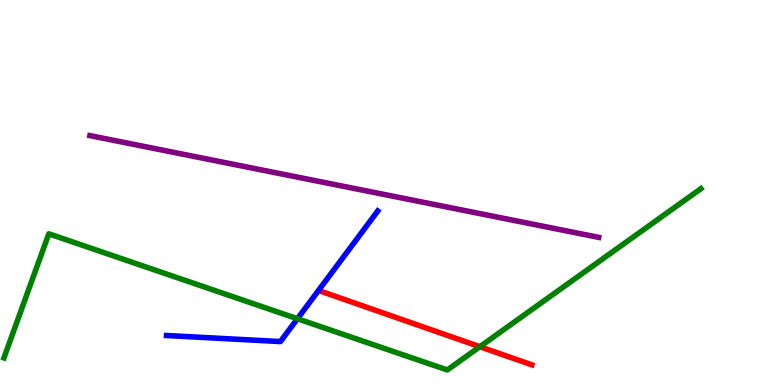[{'lines': ['blue', 'red'], 'intersections': []}, {'lines': ['green', 'red'], 'intersections': [{'x': 6.19, 'y': 0.995}]}, {'lines': ['purple', 'red'], 'intersections': []}, {'lines': ['blue', 'green'], 'intersections': [{'x': 3.84, 'y': 1.72}]}, {'lines': ['blue', 'purple'], 'intersections': []}, {'lines': ['green', 'purple'], 'intersections': []}]